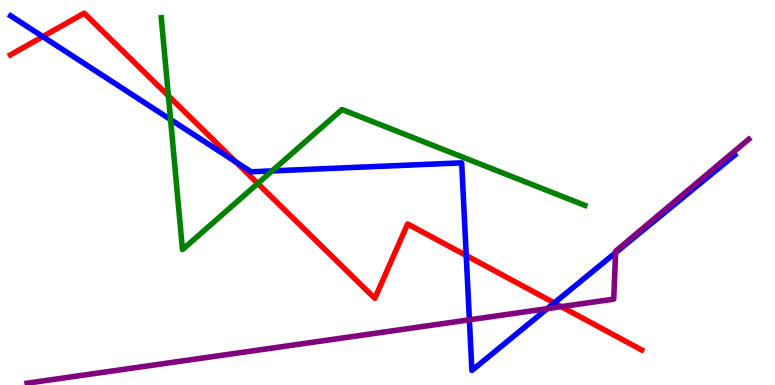[{'lines': ['blue', 'red'], 'intersections': [{'x': 0.552, 'y': 9.05}, {'x': 3.04, 'y': 5.8}, {'x': 6.02, 'y': 3.36}, {'x': 7.15, 'y': 2.13}]}, {'lines': ['green', 'red'], 'intersections': [{'x': 2.17, 'y': 7.51}, {'x': 3.33, 'y': 5.23}]}, {'lines': ['purple', 'red'], 'intersections': [{'x': 7.24, 'y': 2.03}]}, {'lines': ['blue', 'green'], 'intersections': [{'x': 2.2, 'y': 6.89}, {'x': 3.51, 'y': 5.56}]}, {'lines': ['blue', 'purple'], 'intersections': [{'x': 6.06, 'y': 1.69}, {'x': 7.06, 'y': 1.98}, {'x': 7.94, 'y': 3.44}]}, {'lines': ['green', 'purple'], 'intersections': []}]